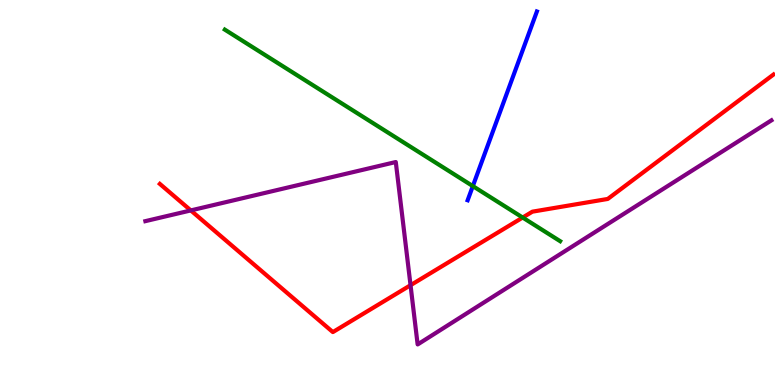[{'lines': ['blue', 'red'], 'intersections': []}, {'lines': ['green', 'red'], 'intersections': [{'x': 6.74, 'y': 4.35}]}, {'lines': ['purple', 'red'], 'intersections': [{'x': 2.46, 'y': 4.53}, {'x': 5.3, 'y': 2.59}]}, {'lines': ['blue', 'green'], 'intersections': [{'x': 6.1, 'y': 5.17}]}, {'lines': ['blue', 'purple'], 'intersections': []}, {'lines': ['green', 'purple'], 'intersections': []}]